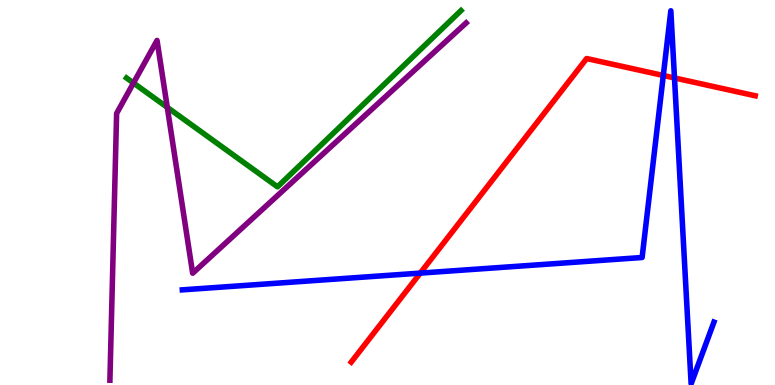[{'lines': ['blue', 'red'], 'intersections': [{'x': 5.42, 'y': 2.91}, {'x': 8.56, 'y': 8.04}, {'x': 8.7, 'y': 7.98}]}, {'lines': ['green', 'red'], 'intersections': []}, {'lines': ['purple', 'red'], 'intersections': []}, {'lines': ['blue', 'green'], 'intersections': []}, {'lines': ['blue', 'purple'], 'intersections': []}, {'lines': ['green', 'purple'], 'intersections': [{'x': 1.72, 'y': 7.84}, {'x': 2.16, 'y': 7.21}]}]